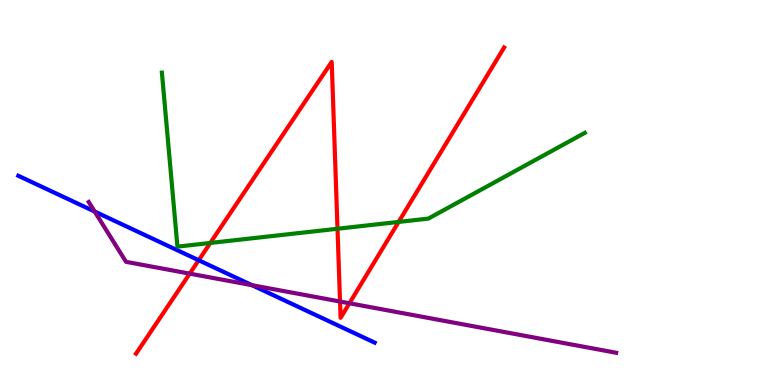[{'lines': ['blue', 'red'], 'intersections': [{'x': 2.56, 'y': 3.24}]}, {'lines': ['green', 'red'], 'intersections': [{'x': 2.71, 'y': 3.69}, {'x': 4.35, 'y': 4.06}, {'x': 5.14, 'y': 4.24}]}, {'lines': ['purple', 'red'], 'intersections': [{'x': 2.45, 'y': 2.89}, {'x': 4.39, 'y': 2.17}, {'x': 4.51, 'y': 2.12}]}, {'lines': ['blue', 'green'], 'intersections': []}, {'lines': ['blue', 'purple'], 'intersections': [{'x': 1.22, 'y': 4.51}, {'x': 3.25, 'y': 2.59}]}, {'lines': ['green', 'purple'], 'intersections': []}]